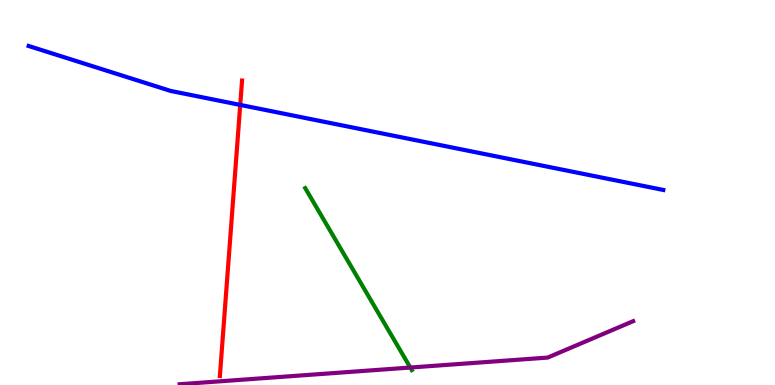[{'lines': ['blue', 'red'], 'intersections': [{'x': 3.1, 'y': 7.27}]}, {'lines': ['green', 'red'], 'intersections': []}, {'lines': ['purple', 'red'], 'intersections': []}, {'lines': ['blue', 'green'], 'intersections': []}, {'lines': ['blue', 'purple'], 'intersections': []}, {'lines': ['green', 'purple'], 'intersections': [{'x': 5.29, 'y': 0.454}]}]